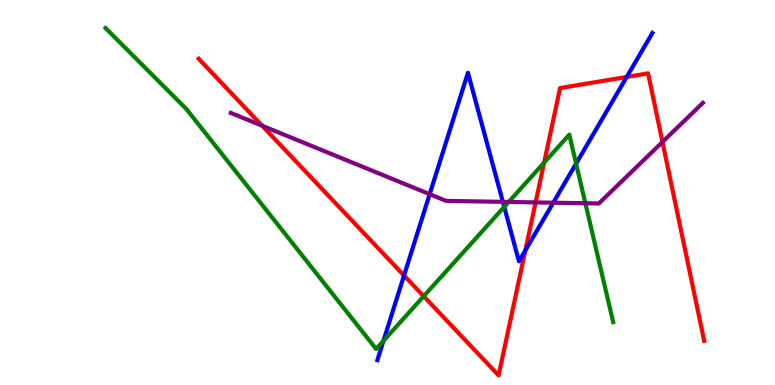[{'lines': ['blue', 'red'], 'intersections': [{'x': 5.21, 'y': 2.84}, {'x': 6.78, 'y': 3.49}, {'x': 8.09, 'y': 8.0}]}, {'lines': ['green', 'red'], 'intersections': [{'x': 5.47, 'y': 2.31}, {'x': 7.02, 'y': 5.78}]}, {'lines': ['purple', 'red'], 'intersections': [{'x': 3.38, 'y': 6.74}, {'x': 6.91, 'y': 4.74}, {'x': 8.55, 'y': 6.31}]}, {'lines': ['blue', 'green'], 'intersections': [{'x': 4.95, 'y': 1.15}, {'x': 6.51, 'y': 4.63}, {'x': 7.43, 'y': 5.75}]}, {'lines': ['blue', 'purple'], 'intersections': [{'x': 5.54, 'y': 4.96}, {'x': 6.49, 'y': 4.76}, {'x': 7.14, 'y': 4.74}]}, {'lines': ['green', 'purple'], 'intersections': [{'x': 6.56, 'y': 4.75}, {'x': 7.55, 'y': 4.72}]}]